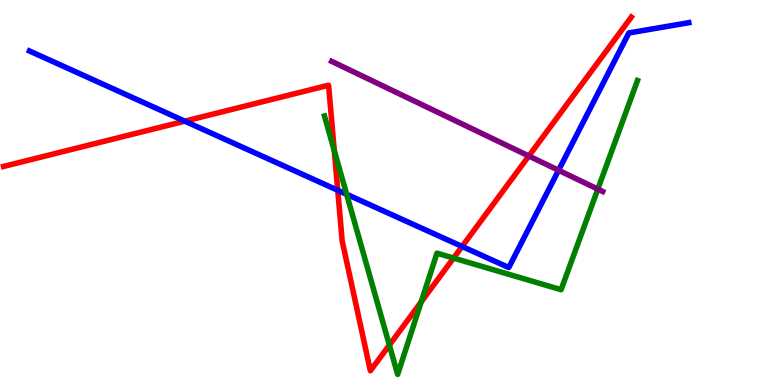[{'lines': ['blue', 'red'], 'intersections': [{'x': 2.38, 'y': 6.85}, {'x': 4.36, 'y': 5.06}, {'x': 5.96, 'y': 3.6}]}, {'lines': ['green', 'red'], 'intersections': [{'x': 4.31, 'y': 6.09}, {'x': 5.02, 'y': 1.04}, {'x': 5.43, 'y': 2.16}, {'x': 5.85, 'y': 3.3}]}, {'lines': ['purple', 'red'], 'intersections': [{'x': 6.82, 'y': 5.95}]}, {'lines': ['blue', 'green'], 'intersections': [{'x': 4.47, 'y': 4.95}]}, {'lines': ['blue', 'purple'], 'intersections': [{'x': 7.21, 'y': 5.58}]}, {'lines': ['green', 'purple'], 'intersections': [{'x': 7.71, 'y': 5.09}]}]